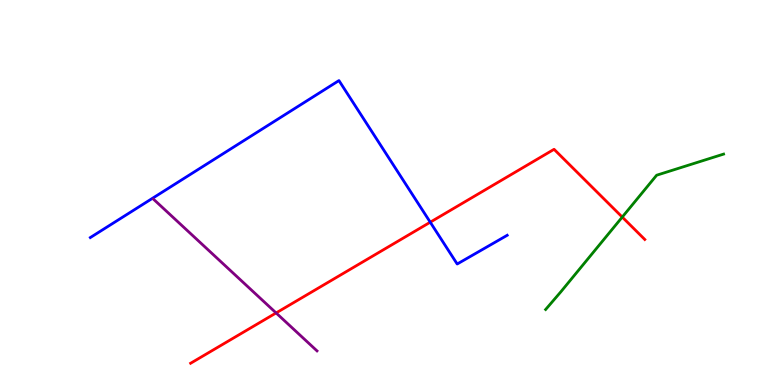[{'lines': ['blue', 'red'], 'intersections': [{'x': 5.55, 'y': 4.23}]}, {'lines': ['green', 'red'], 'intersections': [{'x': 8.03, 'y': 4.36}]}, {'lines': ['purple', 'red'], 'intersections': [{'x': 3.56, 'y': 1.87}]}, {'lines': ['blue', 'green'], 'intersections': []}, {'lines': ['blue', 'purple'], 'intersections': []}, {'lines': ['green', 'purple'], 'intersections': []}]